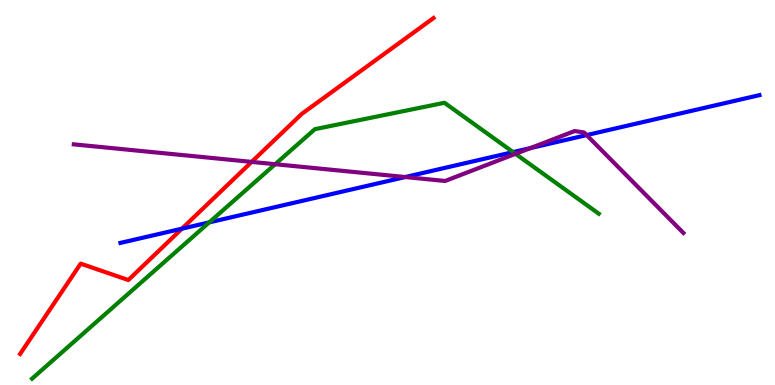[{'lines': ['blue', 'red'], 'intersections': [{'x': 2.35, 'y': 4.06}]}, {'lines': ['green', 'red'], 'intersections': []}, {'lines': ['purple', 'red'], 'intersections': [{'x': 3.25, 'y': 5.79}]}, {'lines': ['blue', 'green'], 'intersections': [{'x': 2.7, 'y': 4.22}, {'x': 6.62, 'y': 6.05}]}, {'lines': ['blue', 'purple'], 'intersections': [{'x': 5.23, 'y': 5.4}, {'x': 6.84, 'y': 6.15}, {'x': 7.57, 'y': 6.49}]}, {'lines': ['green', 'purple'], 'intersections': [{'x': 3.55, 'y': 5.73}, {'x': 6.65, 'y': 6.0}]}]